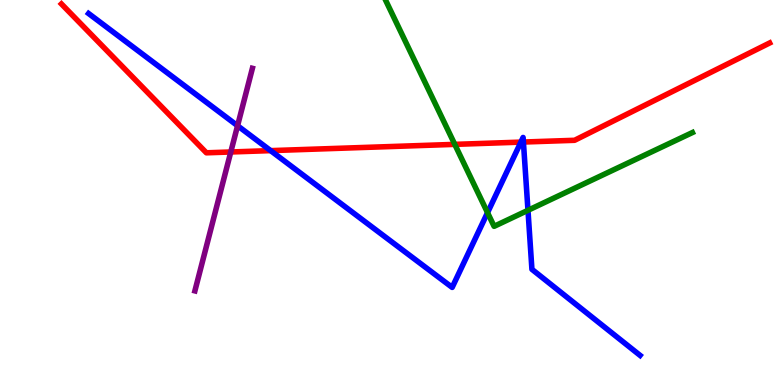[{'lines': ['blue', 'red'], 'intersections': [{'x': 3.49, 'y': 6.09}, {'x': 6.72, 'y': 6.31}, {'x': 6.75, 'y': 6.31}]}, {'lines': ['green', 'red'], 'intersections': [{'x': 5.87, 'y': 6.25}]}, {'lines': ['purple', 'red'], 'intersections': [{'x': 2.98, 'y': 6.05}]}, {'lines': ['blue', 'green'], 'intersections': [{'x': 6.29, 'y': 4.48}, {'x': 6.81, 'y': 4.54}]}, {'lines': ['blue', 'purple'], 'intersections': [{'x': 3.07, 'y': 6.73}]}, {'lines': ['green', 'purple'], 'intersections': []}]